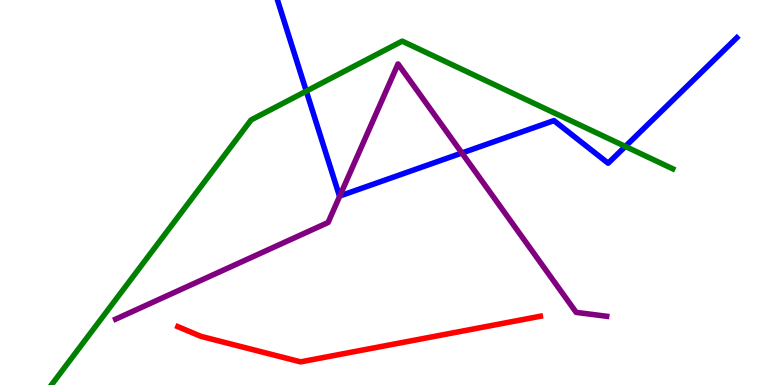[{'lines': ['blue', 'red'], 'intersections': []}, {'lines': ['green', 'red'], 'intersections': []}, {'lines': ['purple', 'red'], 'intersections': []}, {'lines': ['blue', 'green'], 'intersections': [{'x': 3.95, 'y': 7.63}, {'x': 8.07, 'y': 6.2}]}, {'lines': ['blue', 'purple'], 'intersections': [{'x': 4.38, 'y': 4.91}, {'x': 5.96, 'y': 6.03}]}, {'lines': ['green', 'purple'], 'intersections': []}]